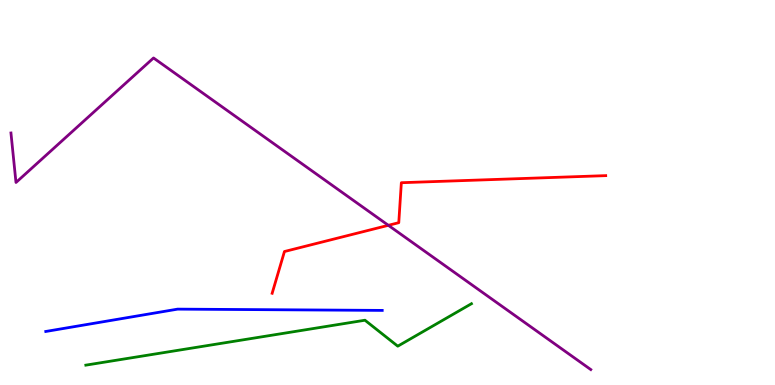[{'lines': ['blue', 'red'], 'intersections': []}, {'lines': ['green', 'red'], 'intersections': []}, {'lines': ['purple', 'red'], 'intersections': [{'x': 5.01, 'y': 4.15}]}, {'lines': ['blue', 'green'], 'intersections': []}, {'lines': ['blue', 'purple'], 'intersections': []}, {'lines': ['green', 'purple'], 'intersections': []}]